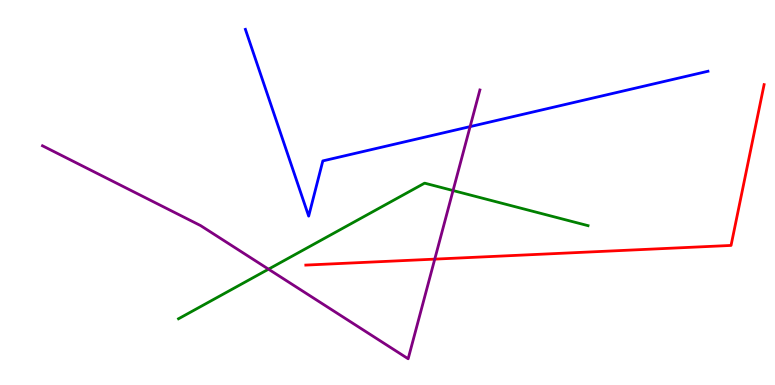[{'lines': ['blue', 'red'], 'intersections': []}, {'lines': ['green', 'red'], 'intersections': []}, {'lines': ['purple', 'red'], 'intersections': [{'x': 5.61, 'y': 3.27}]}, {'lines': ['blue', 'green'], 'intersections': []}, {'lines': ['blue', 'purple'], 'intersections': [{'x': 6.07, 'y': 6.71}]}, {'lines': ['green', 'purple'], 'intersections': [{'x': 3.46, 'y': 3.01}, {'x': 5.85, 'y': 5.05}]}]